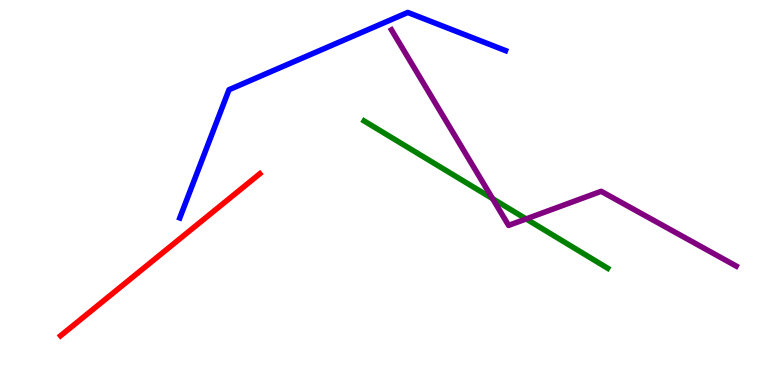[{'lines': ['blue', 'red'], 'intersections': []}, {'lines': ['green', 'red'], 'intersections': []}, {'lines': ['purple', 'red'], 'intersections': []}, {'lines': ['blue', 'green'], 'intersections': []}, {'lines': ['blue', 'purple'], 'intersections': []}, {'lines': ['green', 'purple'], 'intersections': [{'x': 6.36, 'y': 4.84}, {'x': 6.79, 'y': 4.31}]}]